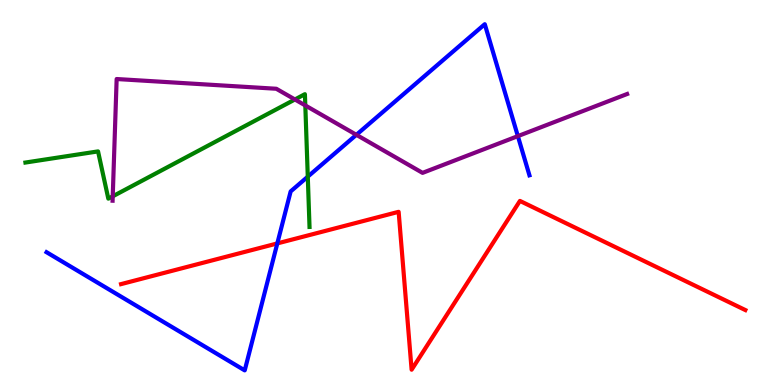[{'lines': ['blue', 'red'], 'intersections': [{'x': 3.58, 'y': 3.68}]}, {'lines': ['green', 'red'], 'intersections': []}, {'lines': ['purple', 'red'], 'intersections': []}, {'lines': ['blue', 'green'], 'intersections': [{'x': 3.97, 'y': 5.41}]}, {'lines': ['blue', 'purple'], 'intersections': [{'x': 4.6, 'y': 6.5}, {'x': 6.68, 'y': 6.46}]}, {'lines': ['green', 'purple'], 'intersections': [{'x': 1.45, 'y': 4.9}, {'x': 3.81, 'y': 7.42}, {'x': 3.94, 'y': 7.26}]}]